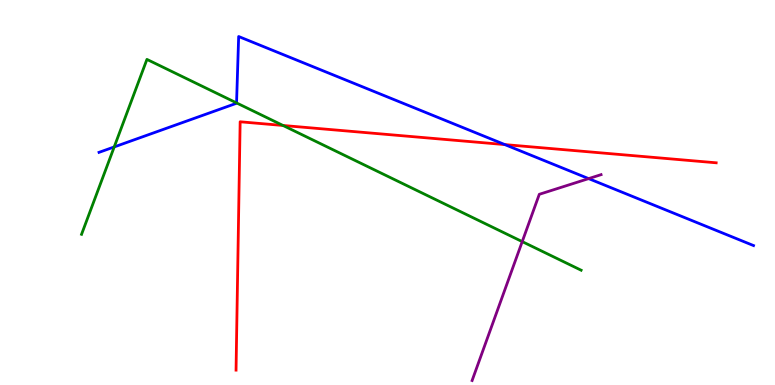[{'lines': ['blue', 'red'], 'intersections': [{'x': 6.51, 'y': 6.24}]}, {'lines': ['green', 'red'], 'intersections': [{'x': 3.65, 'y': 6.74}]}, {'lines': ['purple', 'red'], 'intersections': []}, {'lines': ['blue', 'green'], 'intersections': [{'x': 1.47, 'y': 6.18}, {'x': 3.05, 'y': 7.33}]}, {'lines': ['blue', 'purple'], 'intersections': [{'x': 7.6, 'y': 5.36}]}, {'lines': ['green', 'purple'], 'intersections': [{'x': 6.74, 'y': 3.72}]}]